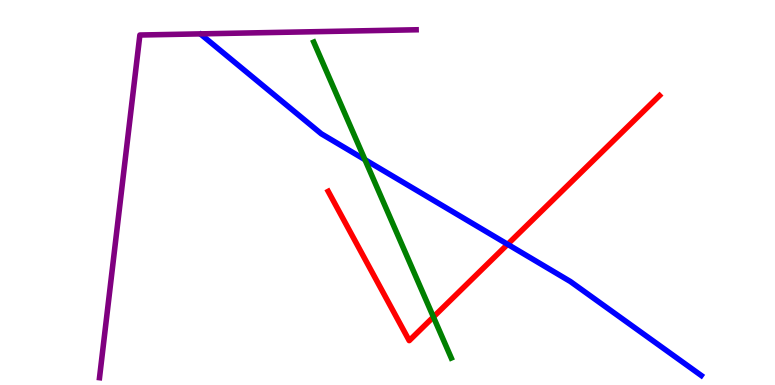[{'lines': ['blue', 'red'], 'intersections': [{'x': 6.55, 'y': 3.65}]}, {'lines': ['green', 'red'], 'intersections': [{'x': 5.59, 'y': 1.77}]}, {'lines': ['purple', 'red'], 'intersections': []}, {'lines': ['blue', 'green'], 'intersections': [{'x': 4.71, 'y': 5.85}]}, {'lines': ['blue', 'purple'], 'intersections': []}, {'lines': ['green', 'purple'], 'intersections': []}]